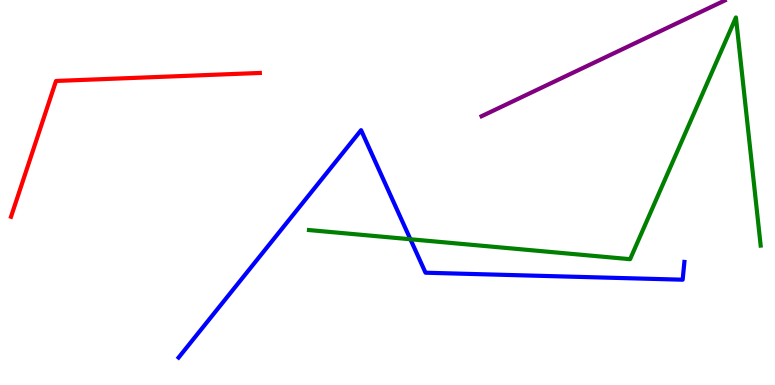[{'lines': ['blue', 'red'], 'intersections': []}, {'lines': ['green', 'red'], 'intersections': []}, {'lines': ['purple', 'red'], 'intersections': []}, {'lines': ['blue', 'green'], 'intersections': [{'x': 5.3, 'y': 3.79}]}, {'lines': ['blue', 'purple'], 'intersections': []}, {'lines': ['green', 'purple'], 'intersections': []}]